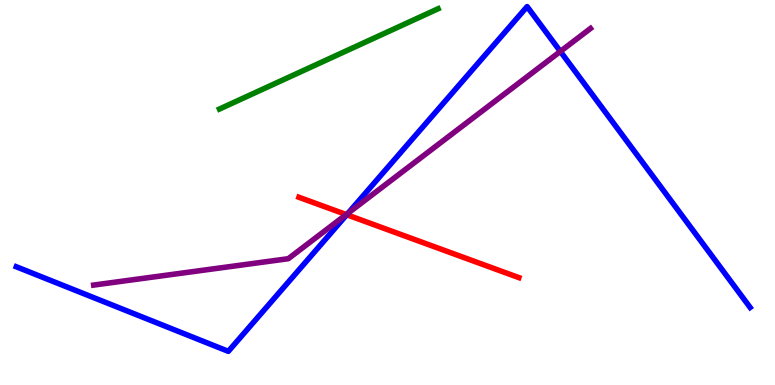[{'lines': ['blue', 'red'], 'intersections': [{'x': 4.47, 'y': 4.42}]}, {'lines': ['green', 'red'], 'intersections': []}, {'lines': ['purple', 'red'], 'intersections': [{'x': 4.47, 'y': 4.43}]}, {'lines': ['blue', 'green'], 'intersections': []}, {'lines': ['blue', 'purple'], 'intersections': [{'x': 4.49, 'y': 4.46}, {'x': 7.23, 'y': 8.66}]}, {'lines': ['green', 'purple'], 'intersections': []}]